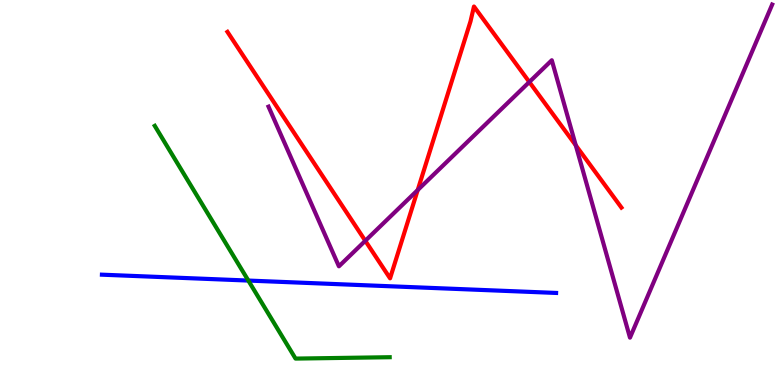[{'lines': ['blue', 'red'], 'intersections': []}, {'lines': ['green', 'red'], 'intersections': []}, {'lines': ['purple', 'red'], 'intersections': [{'x': 4.71, 'y': 3.75}, {'x': 5.39, 'y': 5.06}, {'x': 6.83, 'y': 7.87}, {'x': 7.43, 'y': 6.23}]}, {'lines': ['blue', 'green'], 'intersections': [{'x': 3.2, 'y': 2.71}]}, {'lines': ['blue', 'purple'], 'intersections': []}, {'lines': ['green', 'purple'], 'intersections': []}]